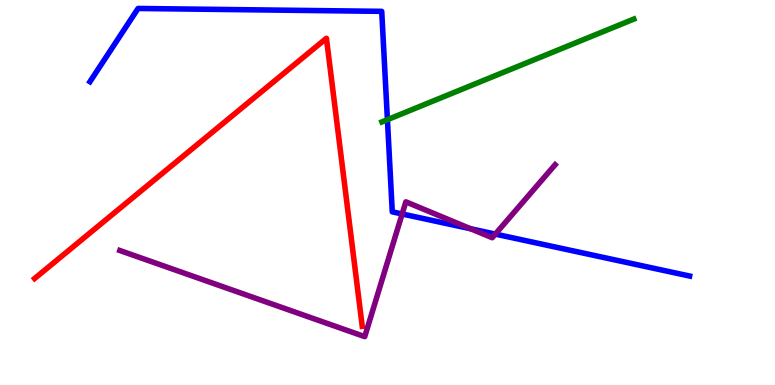[{'lines': ['blue', 'red'], 'intersections': []}, {'lines': ['green', 'red'], 'intersections': []}, {'lines': ['purple', 'red'], 'intersections': []}, {'lines': ['blue', 'green'], 'intersections': [{'x': 5.0, 'y': 6.89}]}, {'lines': ['blue', 'purple'], 'intersections': [{'x': 5.19, 'y': 4.44}, {'x': 6.07, 'y': 4.06}, {'x': 6.39, 'y': 3.92}]}, {'lines': ['green', 'purple'], 'intersections': []}]